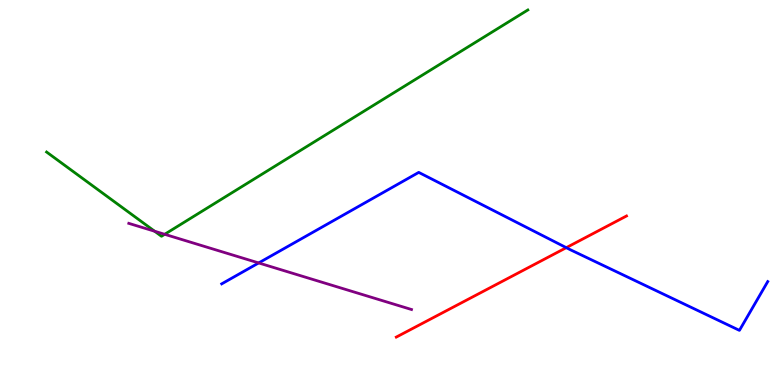[{'lines': ['blue', 'red'], 'intersections': [{'x': 7.31, 'y': 3.57}]}, {'lines': ['green', 'red'], 'intersections': []}, {'lines': ['purple', 'red'], 'intersections': []}, {'lines': ['blue', 'green'], 'intersections': []}, {'lines': ['blue', 'purple'], 'intersections': [{'x': 3.34, 'y': 3.17}]}, {'lines': ['green', 'purple'], 'intersections': [{'x': 2.0, 'y': 3.99}, {'x': 2.12, 'y': 3.91}]}]